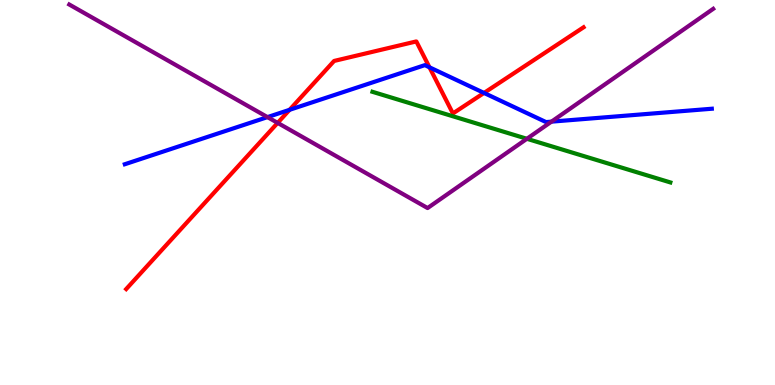[{'lines': ['blue', 'red'], 'intersections': [{'x': 3.74, 'y': 7.15}, {'x': 5.54, 'y': 8.25}, {'x': 6.25, 'y': 7.59}]}, {'lines': ['green', 'red'], 'intersections': []}, {'lines': ['purple', 'red'], 'intersections': [{'x': 3.58, 'y': 6.81}]}, {'lines': ['blue', 'green'], 'intersections': []}, {'lines': ['blue', 'purple'], 'intersections': [{'x': 3.45, 'y': 6.96}, {'x': 7.12, 'y': 6.84}]}, {'lines': ['green', 'purple'], 'intersections': [{'x': 6.8, 'y': 6.4}]}]